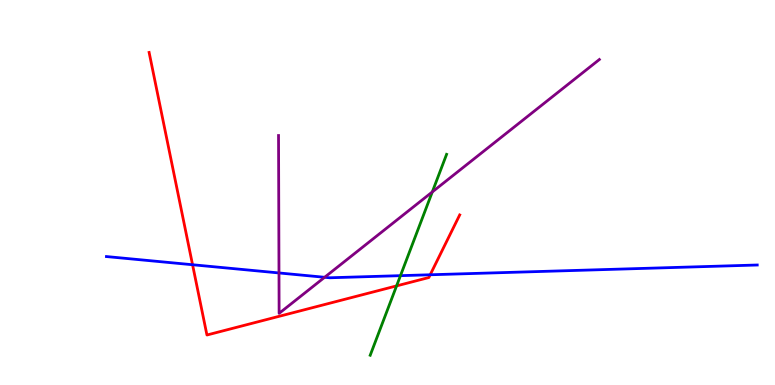[{'lines': ['blue', 'red'], 'intersections': [{'x': 2.48, 'y': 3.12}, {'x': 5.55, 'y': 2.86}]}, {'lines': ['green', 'red'], 'intersections': [{'x': 5.12, 'y': 2.57}]}, {'lines': ['purple', 'red'], 'intersections': []}, {'lines': ['blue', 'green'], 'intersections': [{'x': 5.17, 'y': 2.84}]}, {'lines': ['blue', 'purple'], 'intersections': [{'x': 3.6, 'y': 2.91}, {'x': 4.19, 'y': 2.8}]}, {'lines': ['green', 'purple'], 'intersections': [{'x': 5.58, 'y': 5.01}]}]